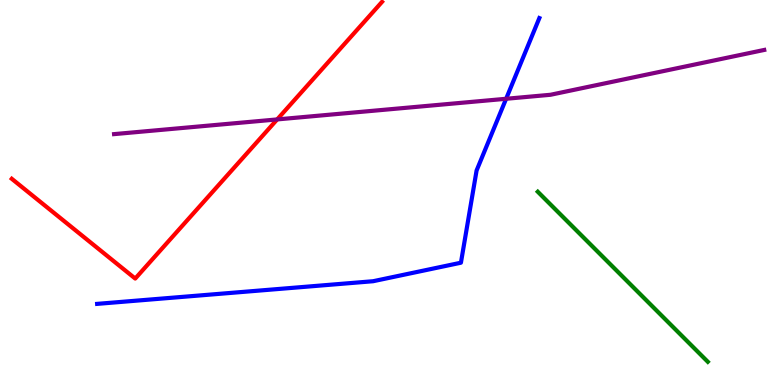[{'lines': ['blue', 'red'], 'intersections': []}, {'lines': ['green', 'red'], 'intersections': []}, {'lines': ['purple', 'red'], 'intersections': [{'x': 3.58, 'y': 6.9}]}, {'lines': ['blue', 'green'], 'intersections': []}, {'lines': ['blue', 'purple'], 'intersections': [{'x': 6.53, 'y': 7.43}]}, {'lines': ['green', 'purple'], 'intersections': []}]